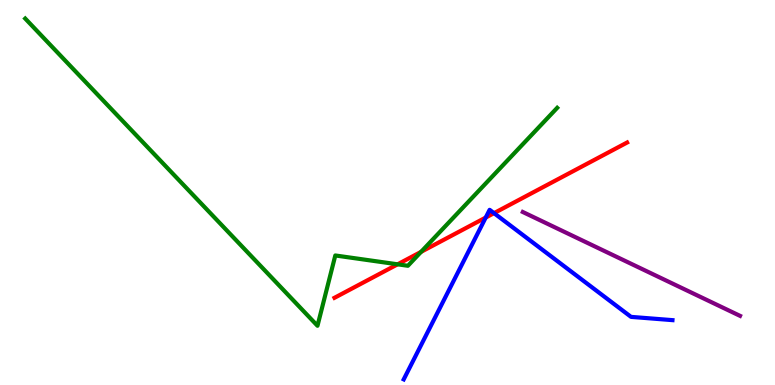[{'lines': ['blue', 'red'], 'intersections': [{'x': 6.27, 'y': 4.35}, {'x': 6.37, 'y': 4.46}]}, {'lines': ['green', 'red'], 'intersections': [{'x': 5.13, 'y': 3.13}, {'x': 5.43, 'y': 3.46}]}, {'lines': ['purple', 'red'], 'intersections': []}, {'lines': ['blue', 'green'], 'intersections': []}, {'lines': ['blue', 'purple'], 'intersections': []}, {'lines': ['green', 'purple'], 'intersections': []}]